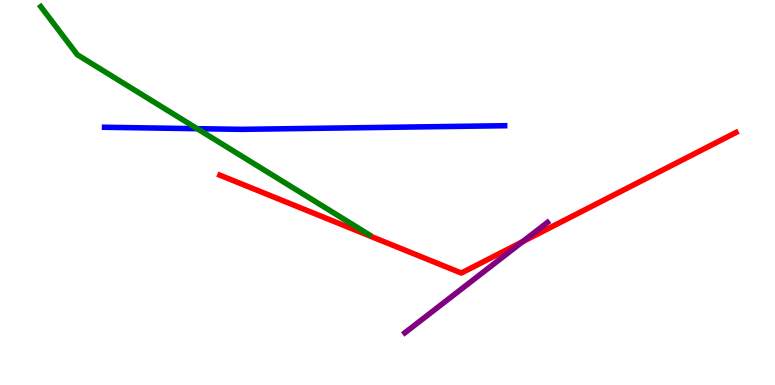[{'lines': ['blue', 'red'], 'intersections': []}, {'lines': ['green', 'red'], 'intersections': []}, {'lines': ['purple', 'red'], 'intersections': [{'x': 6.74, 'y': 3.72}]}, {'lines': ['blue', 'green'], 'intersections': [{'x': 2.54, 'y': 6.66}]}, {'lines': ['blue', 'purple'], 'intersections': []}, {'lines': ['green', 'purple'], 'intersections': []}]